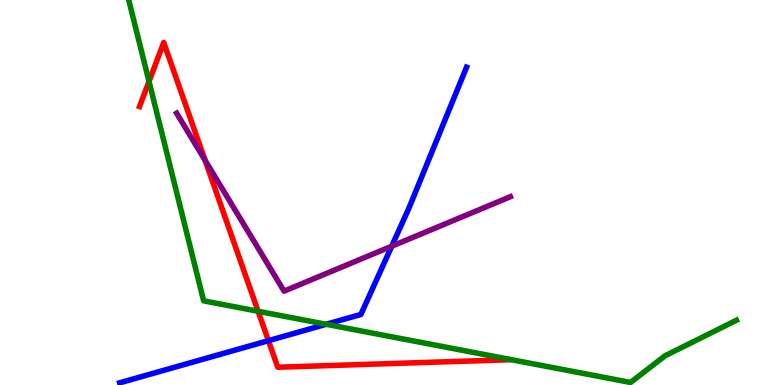[{'lines': ['blue', 'red'], 'intersections': [{'x': 3.46, 'y': 1.15}]}, {'lines': ['green', 'red'], 'intersections': [{'x': 1.92, 'y': 7.88}, {'x': 3.33, 'y': 1.92}]}, {'lines': ['purple', 'red'], 'intersections': [{'x': 2.65, 'y': 5.84}]}, {'lines': ['blue', 'green'], 'intersections': [{'x': 4.21, 'y': 1.58}]}, {'lines': ['blue', 'purple'], 'intersections': [{'x': 5.05, 'y': 3.6}]}, {'lines': ['green', 'purple'], 'intersections': []}]